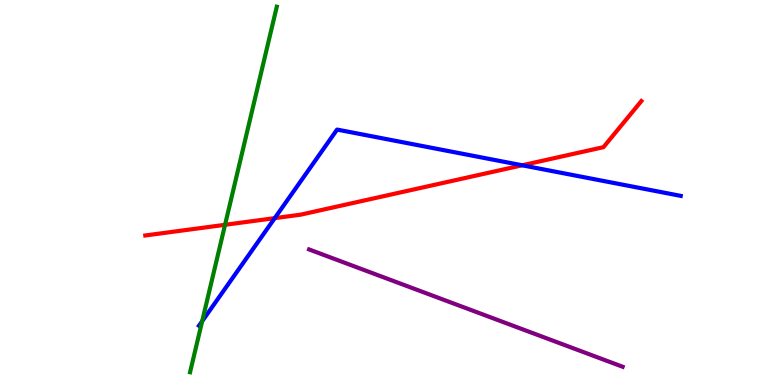[{'lines': ['blue', 'red'], 'intersections': [{'x': 3.54, 'y': 4.33}, {'x': 6.74, 'y': 5.71}]}, {'lines': ['green', 'red'], 'intersections': [{'x': 2.9, 'y': 4.16}]}, {'lines': ['purple', 'red'], 'intersections': []}, {'lines': ['blue', 'green'], 'intersections': [{'x': 2.61, 'y': 1.66}]}, {'lines': ['blue', 'purple'], 'intersections': []}, {'lines': ['green', 'purple'], 'intersections': []}]